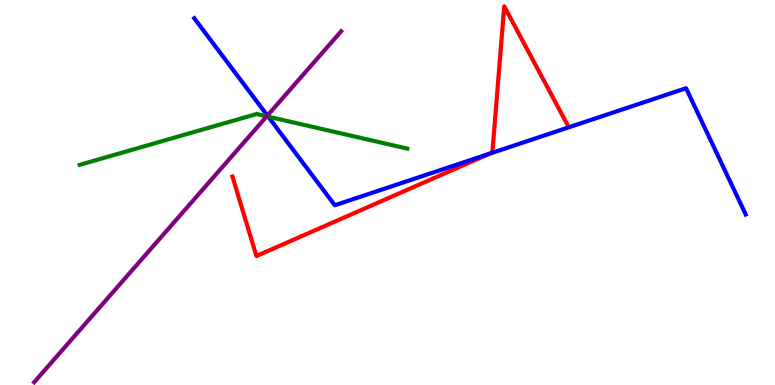[{'lines': ['blue', 'red'], 'intersections': [{'x': 6.32, 'y': 6.01}]}, {'lines': ['green', 'red'], 'intersections': []}, {'lines': ['purple', 'red'], 'intersections': []}, {'lines': ['blue', 'green'], 'intersections': [{'x': 3.46, 'y': 6.97}]}, {'lines': ['blue', 'purple'], 'intersections': [{'x': 3.45, 'y': 7.0}]}, {'lines': ['green', 'purple'], 'intersections': [{'x': 3.44, 'y': 6.98}]}]